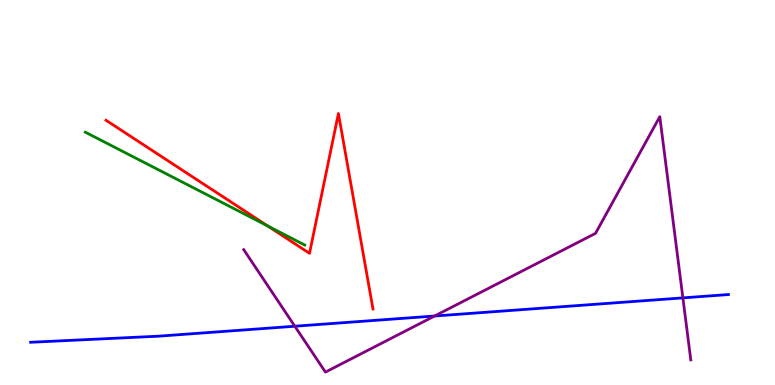[{'lines': ['blue', 'red'], 'intersections': []}, {'lines': ['green', 'red'], 'intersections': [{'x': 3.45, 'y': 4.13}]}, {'lines': ['purple', 'red'], 'intersections': []}, {'lines': ['blue', 'green'], 'intersections': []}, {'lines': ['blue', 'purple'], 'intersections': [{'x': 3.8, 'y': 1.53}, {'x': 5.61, 'y': 1.79}, {'x': 8.81, 'y': 2.26}]}, {'lines': ['green', 'purple'], 'intersections': []}]